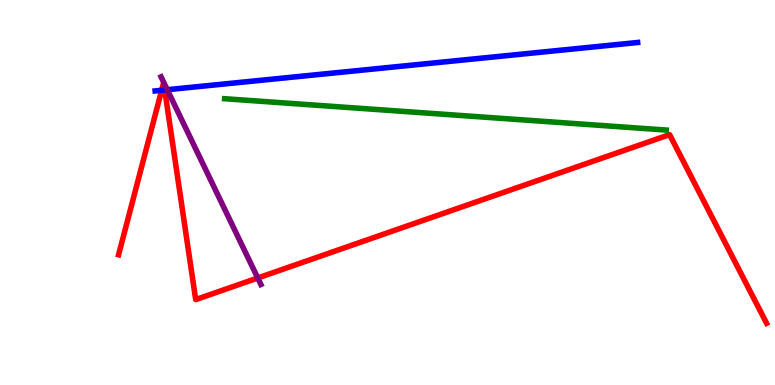[{'lines': ['blue', 'red'], 'intersections': [{'x': 2.09, 'y': 7.66}, {'x': 2.13, 'y': 7.66}]}, {'lines': ['green', 'red'], 'intersections': []}, {'lines': ['purple', 'red'], 'intersections': [{'x': 3.33, 'y': 2.78}]}, {'lines': ['blue', 'green'], 'intersections': []}, {'lines': ['blue', 'purple'], 'intersections': [{'x': 2.16, 'y': 7.67}]}, {'lines': ['green', 'purple'], 'intersections': []}]